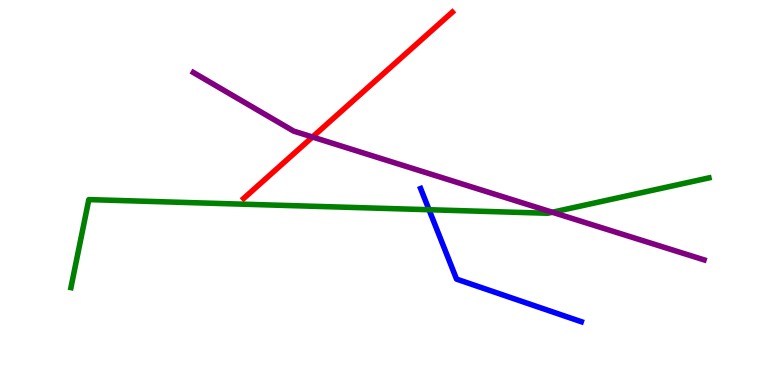[{'lines': ['blue', 'red'], 'intersections': []}, {'lines': ['green', 'red'], 'intersections': []}, {'lines': ['purple', 'red'], 'intersections': [{'x': 4.03, 'y': 6.44}]}, {'lines': ['blue', 'green'], 'intersections': [{'x': 5.54, 'y': 4.55}]}, {'lines': ['blue', 'purple'], 'intersections': []}, {'lines': ['green', 'purple'], 'intersections': [{'x': 7.13, 'y': 4.49}]}]